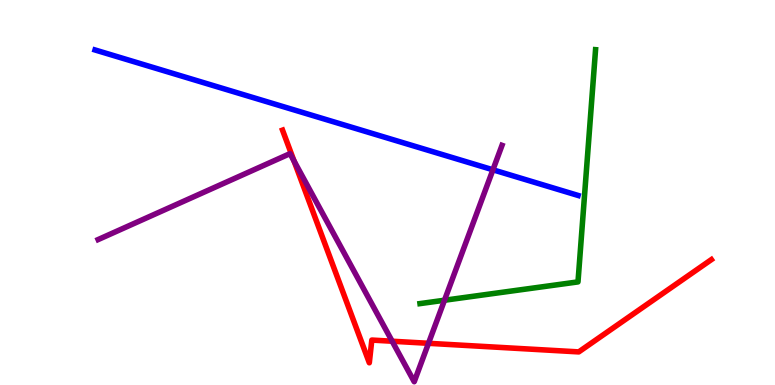[{'lines': ['blue', 'red'], 'intersections': []}, {'lines': ['green', 'red'], 'intersections': []}, {'lines': ['purple', 'red'], 'intersections': [{'x': 3.79, 'y': 5.82}, {'x': 5.06, 'y': 1.14}, {'x': 5.53, 'y': 1.08}]}, {'lines': ['blue', 'green'], 'intersections': []}, {'lines': ['blue', 'purple'], 'intersections': [{'x': 6.36, 'y': 5.59}]}, {'lines': ['green', 'purple'], 'intersections': [{'x': 5.74, 'y': 2.2}]}]